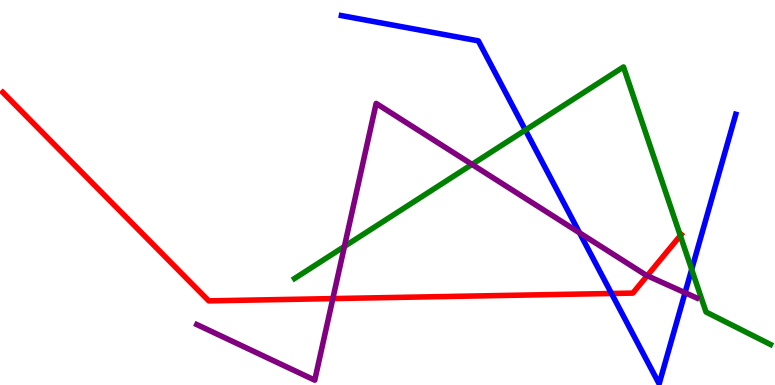[{'lines': ['blue', 'red'], 'intersections': [{'x': 7.89, 'y': 2.38}]}, {'lines': ['green', 'red'], 'intersections': [{'x': 8.78, 'y': 3.88}]}, {'lines': ['purple', 'red'], 'intersections': [{'x': 4.29, 'y': 2.24}, {'x': 8.35, 'y': 2.84}]}, {'lines': ['blue', 'green'], 'intersections': [{'x': 6.78, 'y': 6.62}, {'x': 8.92, 'y': 3.0}]}, {'lines': ['blue', 'purple'], 'intersections': [{'x': 7.48, 'y': 3.95}, {'x': 8.84, 'y': 2.4}]}, {'lines': ['green', 'purple'], 'intersections': [{'x': 4.44, 'y': 3.6}, {'x': 6.09, 'y': 5.73}]}]